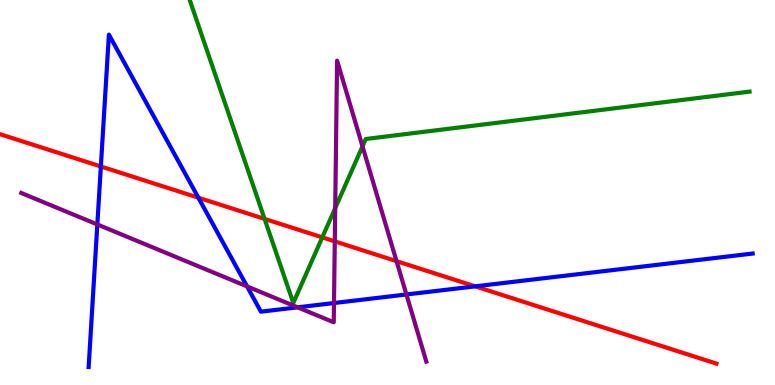[{'lines': ['blue', 'red'], 'intersections': [{'x': 1.3, 'y': 5.68}, {'x': 2.56, 'y': 4.86}, {'x': 6.13, 'y': 2.56}]}, {'lines': ['green', 'red'], 'intersections': [{'x': 3.41, 'y': 4.31}, {'x': 4.16, 'y': 3.83}]}, {'lines': ['purple', 'red'], 'intersections': [{'x': 4.32, 'y': 3.73}, {'x': 5.12, 'y': 3.22}]}, {'lines': ['blue', 'green'], 'intersections': []}, {'lines': ['blue', 'purple'], 'intersections': [{'x': 1.26, 'y': 4.17}, {'x': 3.19, 'y': 2.56}, {'x': 3.84, 'y': 2.02}, {'x': 4.31, 'y': 2.13}, {'x': 5.24, 'y': 2.35}]}, {'lines': ['green', 'purple'], 'intersections': [{'x': 4.33, 'y': 4.59}, {'x': 4.68, 'y': 6.2}]}]